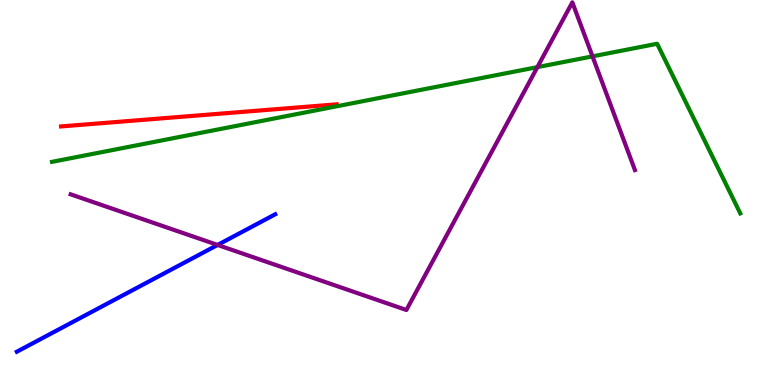[{'lines': ['blue', 'red'], 'intersections': []}, {'lines': ['green', 'red'], 'intersections': []}, {'lines': ['purple', 'red'], 'intersections': []}, {'lines': ['blue', 'green'], 'intersections': []}, {'lines': ['blue', 'purple'], 'intersections': [{'x': 2.81, 'y': 3.64}]}, {'lines': ['green', 'purple'], 'intersections': [{'x': 6.93, 'y': 8.26}, {'x': 7.65, 'y': 8.54}]}]